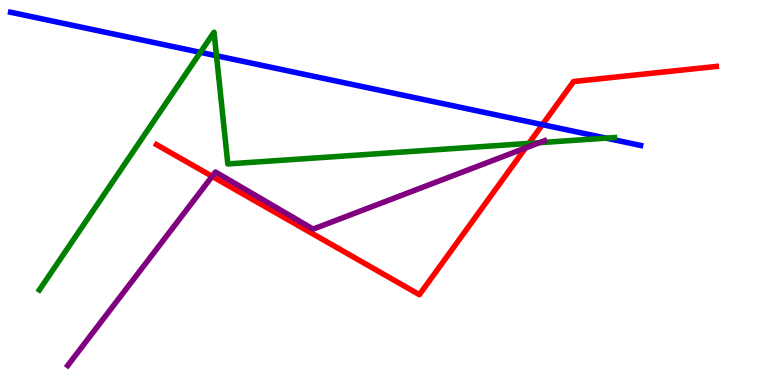[{'lines': ['blue', 'red'], 'intersections': [{'x': 7.0, 'y': 6.76}]}, {'lines': ['green', 'red'], 'intersections': [{'x': 6.82, 'y': 6.28}]}, {'lines': ['purple', 'red'], 'intersections': [{'x': 2.74, 'y': 5.42}, {'x': 6.78, 'y': 6.16}]}, {'lines': ['blue', 'green'], 'intersections': [{'x': 2.59, 'y': 8.64}, {'x': 2.79, 'y': 8.55}, {'x': 7.82, 'y': 6.41}]}, {'lines': ['blue', 'purple'], 'intersections': []}, {'lines': ['green', 'purple'], 'intersections': [{'x': 6.96, 'y': 6.29}]}]